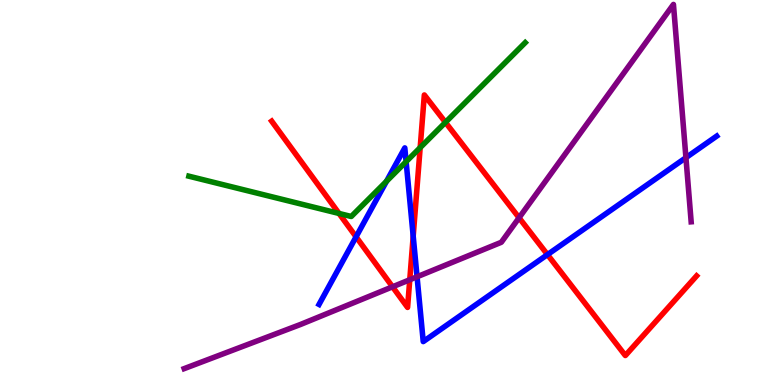[{'lines': ['blue', 'red'], 'intersections': [{'x': 4.59, 'y': 3.85}, {'x': 5.33, 'y': 3.87}, {'x': 7.06, 'y': 3.39}]}, {'lines': ['green', 'red'], 'intersections': [{'x': 4.37, 'y': 4.46}, {'x': 5.42, 'y': 6.17}, {'x': 5.75, 'y': 6.82}]}, {'lines': ['purple', 'red'], 'intersections': [{'x': 5.07, 'y': 2.55}, {'x': 5.29, 'y': 2.73}, {'x': 6.7, 'y': 4.34}]}, {'lines': ['blue', 'green'], 'intersections': [{'x': 4.99, 'y': 5.29}, {'x': 5.24, 'y': 5.8}]}, {'lines': ['blue', 'purple'], 'intersections': [{'x': 5.38, 'y': 2.81}, {'x': 8.85, 'y': 5.9}]}, {'lines': ['green', 'purple'], 'intersections': []}]